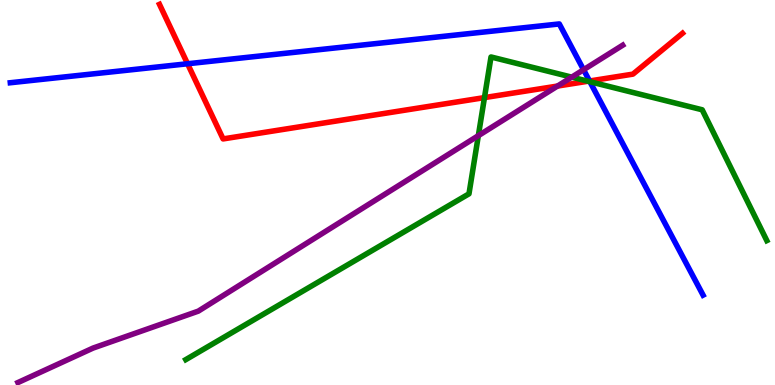[{'lines': ['blue', 'red'], 'intersections': [{'x': 2.42, 'y': 8.34}, {'x': 7.61, 'y': 7.9}]}, {'lines': ['green', 'red'], 'intersections': [{'x': 6.25, 'y': 7.46}, {'x': 7.59, 'y': 7.89}]}, {'lines': ['purple', 'red'], 'intersections': [{'x': 7.19, 'y': 7.76}]}, {'lines': ['blue', 'green'], 'intersections': [{'x': 7.61, 'y': 7.88}]}, {'lines': ['blue', 'purple'], 'intersections': [{'x': 7.53, 'y': 8.19}]}, {'lines': ['green', 'purple'], 'intersections': [{'x': 6.17, 'y': 6.48}, {'x': 7.38, 'y': 8.0}]}]